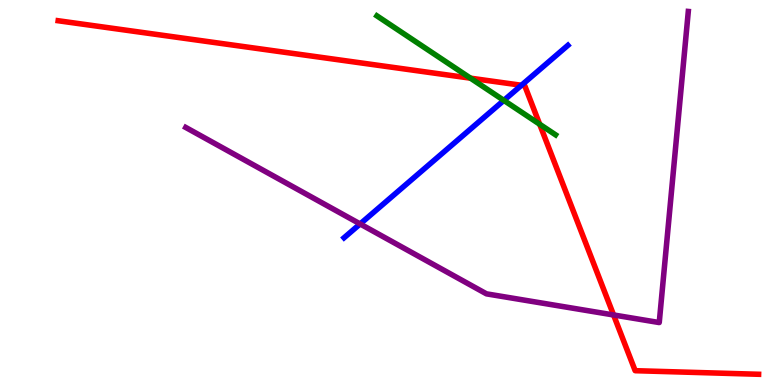[{'lines': ['blue', 'red'], 'intersections': [{'x': 6.73, 'y': 7.79}]}, {'lines': ['green', 'red'], 'intersections': [{'x': 6.07, 'y': 7.97}, {'x': 6.96, 'y': 6.77}]}, {'lines': ['purple', 'red'], 'intersections': [{'x': 7.92, 'y': 1.82}]}, {'lines': ['blue', 'green'], 'intersections': [{'x': 6.5, 'y': 7.39}]}, {'lines': ['blue', 'purple'], 'intersections': [{'x': 4.65, 'y': 4.18}]}, {'lines': ['green', 'purple'], 'intersections': []}]